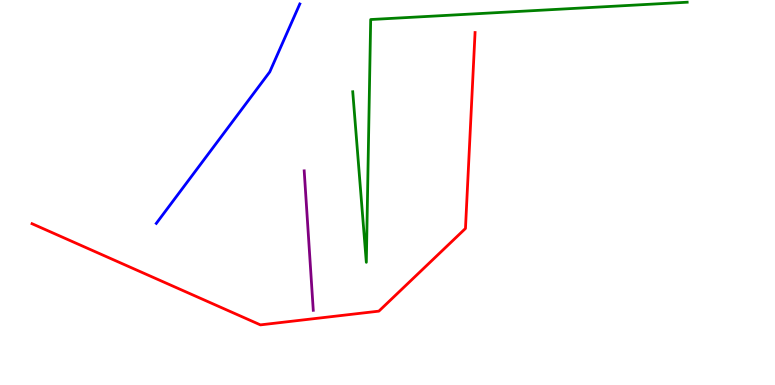[{'lines': ['blue', 'red'], 'intersections': []}, {'lines': ['green', 'red'], 'intersections': []}, {'lines': ['purple', 'red'], 'intersections': []}, {'lines': ['blue', 'green'], 'intersections': []}, {'lines': ['blue', 'purple'], 'intersections': []}, {'lines': ['green', 'purple'], 'intersections': []}]